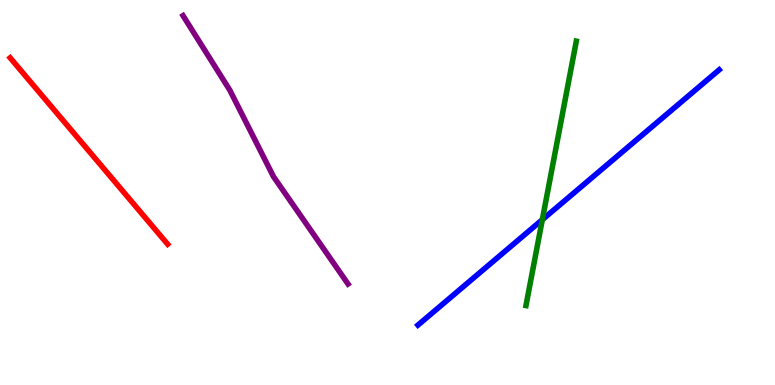[{'lines': ['blue', 'red'], 'intersections': []}, {'lines': ['green', 'red'], 'intersections': []}, {'lines': ['purple', 'red'], 'intersections': []}, {'lines': ['blue', 'green'], 'intersections': [{'x': 7.0, 'y': 4.29}]}, {'lines': ['blue', 'purple'], 'intersections': []}, {'lines': ['green', 'purple'], 'intersections': []}]